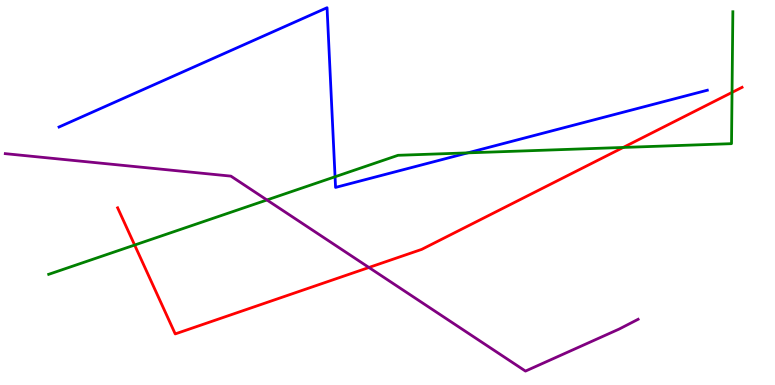[{'lines': ['blue', 'red'], 'intersections': []}, {'lines': ['green', 'red'], 'intersections': [{'x': 1.74, 'y': 3.64}, {'x': 8.04, 'y': 6.17}, {'x': 9.45, 'y': 7.6}]}, {'lines': ['purple', 'red'], 'intersections': [{'x': 4.76, 'y': 3.05}]}, {'lines': ['blue', 'green'], 'intersections': [{'x': 4.32, 'y': 5.41}, {'x': 6.03, 'y': 6.03}]}, {'lines': ['blue', 'purple'], 'intersections': []}, {'lines': ['green', 'purple'], 'intersections': [{'x': 3.44, 'y': 4.81}]}]